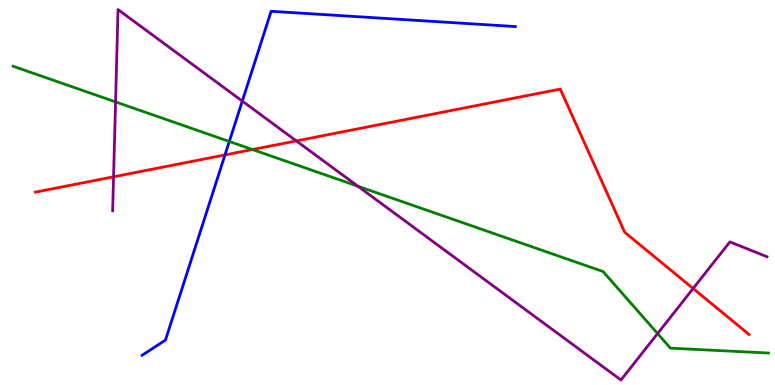[{'lines': ['blue', 'red'], 'intersections': [{'x': 2.9, 'y': 5.98}]}, {'lines': ['green', 'red'], 'intersections': [{'x': 3.26, 'y': 6.12}]}, {'lines': ['purple', 'red'], 'intersections': [{'x': 1.47, 'y': 5.41}, {'x': 3.82, 'y': 6.34}, {'x': 8.94, 'y': 2.51}]}, {'lines': ['blue', 'green'], 'intersections': [{'x': 2.96, 'y': 6.33}]}, {'lines': ['blue', 'purple'], 'intersections': [{'x': 3.13, 'y': 7.37}]}, {'lines': ['green', 'purple'], 'intersections': [{'x': 1.49, 'y': 7.35}, {'x': 4.62, 'y': 5.16}, {'x': 8.49, 'y': 1.34}]}]